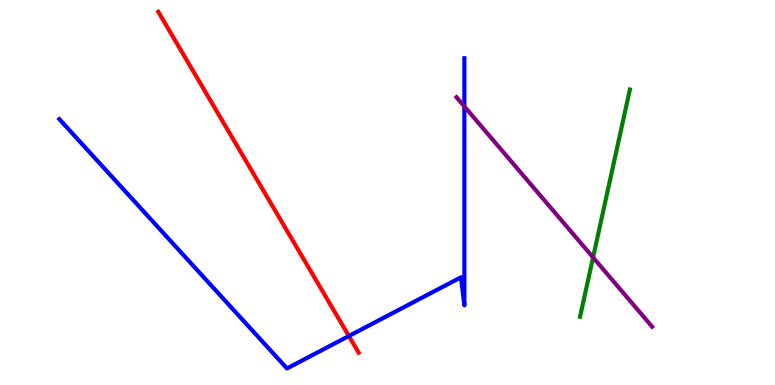[{'lines': ['blue', 'red'], 'intersections': [{'x': 4.5, 'y': 1.27}]}, {'lines': ['green', 'red'], 'intersections': []}, {'lines': ['purple', 'red'], 'intersections': []}, {'lines': ['blue', 'green'], 'intersections': []}, {'lines': ['blue', 'purple'], 'intersections': [{'x': 5.99, 'y': 7.24}]}, {'lines': ['green', 'purple'], 'intersections': [{'x': 7.65, 'y': 3.31}]}]